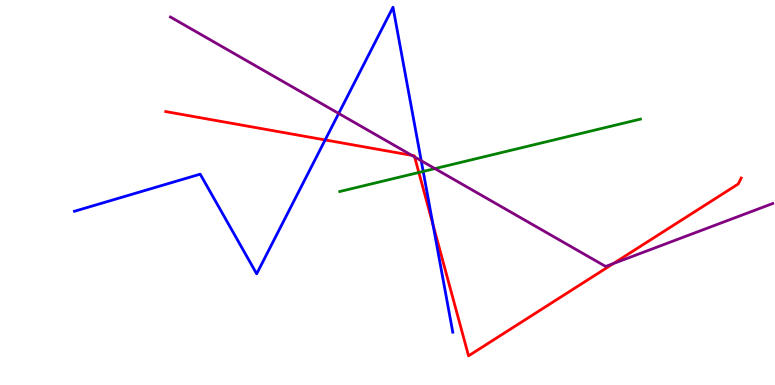[{'lines': ['blue', 'red'], 'intersections': [{'x': 4.2, 'y': 6.37}, {'x': 5.59, 'y': 4.17}]}, {'lines': ['green', 'red'], 'intersections': [{'x': 5.4, 'y': 5.52}]}, {'lines': ['purple', 'red'], 'intersections': [{'x': 5.31, 'y': 5.97}, {'x': 5.35, 'y': 5.92}, {'x': 7.91, 'y': 3.15}]}, {'lines': ['blue', 'green'], 'intersections': [{'x': 5.46, 'y': 5.55}]}, {'lines': ['blue', 'purple'], 'intersections': [{'x': 4.37, 'y': 7.05}, {'x': 5.44, 'y': 5.82}]}, {'lines': ['green', 'purple'], 'intersections': [{'x': 5.61, 'y': 5.62}]}]